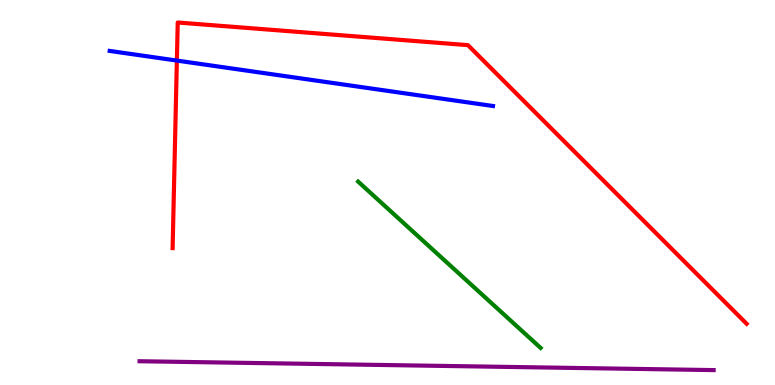[{'lines': ['blue', 'red'], 'intersections': [{'x': 2.28, 'y': 8.43}]}, {'lines': ['green', 'red'], 'intersections': []}, {'lines': ['purple', 'red'], 'intersections': []}, {'lines': ['blue', 'green'], 'intersections': []}, {'lines': ['blue', 'purple'], 'intersections': []}, {'lines': ['green', 'purple'], 'intersections': []}]